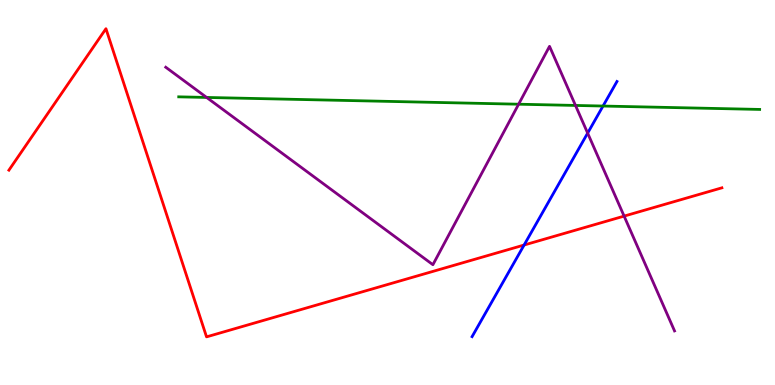[{'lines': ['blue', 'red'], 'intersections': [{'x': 6.76, 'y': 3.64}]}, {'lines': ['green', 'red'], 'intersections': []}, {'lines': ['purple', 'red'], 'intersections': [{'x': 8.05, 'y': 4.39}]}, {'lines': ['blue', 'green'], 'intersections': [{'x': 7.78, 'y': 7.25}]}, {'lines': ['blue', 'purple'], 'intersections': [{'x': 7.58, 'y': 6.54}]}, {'lines': ['green', 'purple'], 'intersections': [{'x': 2.67, 'y': 7.47}, {'x': 6.69, 'y': 7.29}, {'x': 7.43, 'y': 7.26}]}]